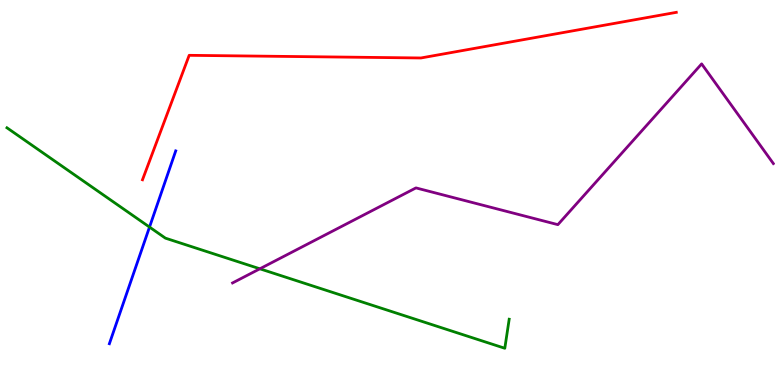[{'lines': ['blue', 'red'], 'intersections': []}, {'lines': ['green', 'red'], 'intersections': []}, {'lines': ['purple', 'red'], 'intersections': []}, {'lines': ['blue', 'green'], 'intersections': [{'x': 1.93, 'y': 4.1}]}, {'lines': ['blue', 'purple'], 'intersections': []}, {'lines': ['green', 'purple'], 'intersections': [{'x': 3.35, 'y': 3.02}]}]